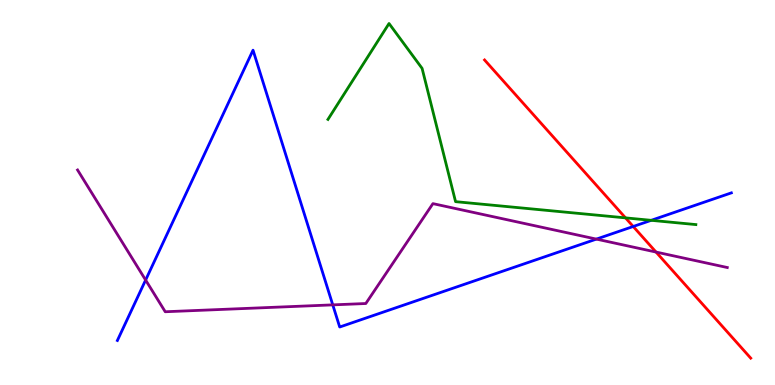[{'lines': ['blue', 'red'], 'intersections': [{'x': 8.17, 'y': 4.12}]}, {'lines': ['green', 'red'], 'intersections': [{'x': 8.07, 'y': 4.34}]}, {'lines': ['purple', 'red'], 'intersections': [{'x': 8.46, 'y': 3.45}]}, {'lines': ['blue', 'green'], 'intersections': [{'x': 8.4, 'y': 4.28}]}, {'lines': ['blue', 'purple'], 'intersections': [{'x': 1.88, 'y': 2.73}, {'x': 4.29, 'y': 2.08}, {'x': 7.7, 'y': 3.79}]}, {'lines': ['green', 'purple'], 'intersections': []}]